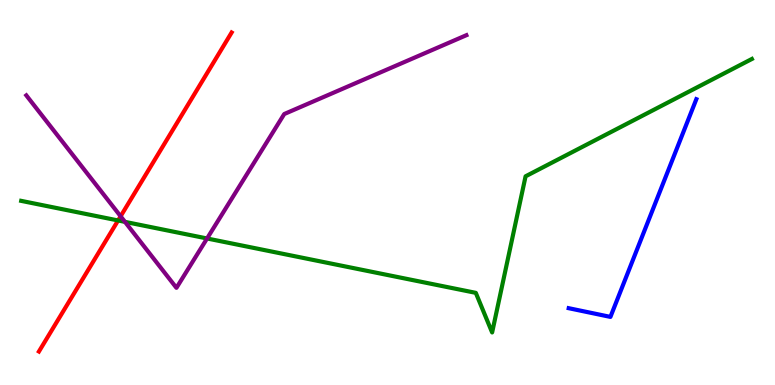[{'lines': ['blue', 'red'], 'intersections': []}, {'lines': ['green', 'red'], 'intersections': [{'x': 1.52, 'y': 4.27}]}, {'lines': ['purple', 'red'], 'intersections': [{'x': 1.56, 'y': 4.38}]}, {'lines': ['blue', 'green'], 'intersections': []}, {'lines': ['blue', 'purple'], 'intersections': []}, {'lines': ['green', 'purple'], 'intersections': [{'x': 1.61, 'y': 4.24}, {'x': 2.67, 'y': 3.81}]}]